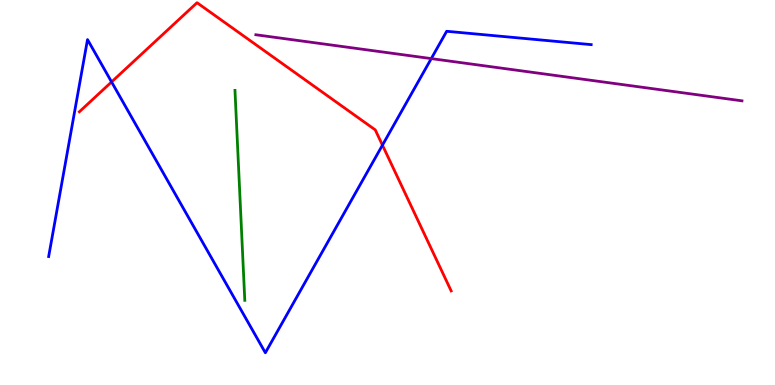[{'lines': ['blue', 'red'], 'intersections': [{'x': 1.44, 'y': 7.87}, {'x': 4.93, 'y': 6.23}]}, {'lines': ['green', 'red'], 'intersections': []}, {'lines': ['purple', 'red'], 'intersections': []}, {'lines': ['blue', 'green'], 'intersections': []}, {'lines': ['blue', 'purple'], 'intersections': [{'x': 5.56, 'y': 8.48}]}, {'lines': ['green', 'purple'], 'intersections': []}]